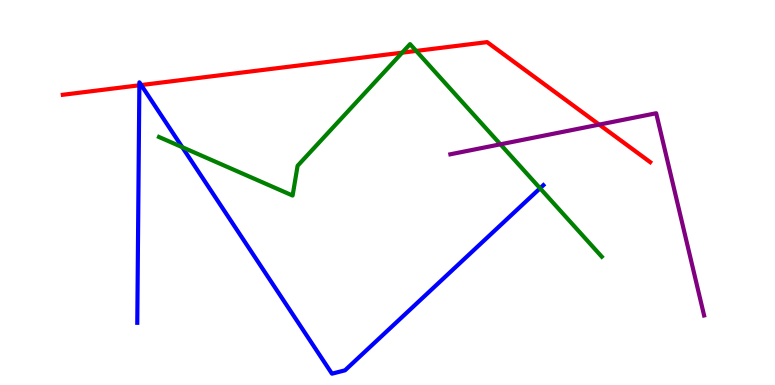[{'lines': ['blue', 'red'], 'intersections': [{'x': 1.8, 'y': 7.78}, {'x': 1.82, 'y': 7.79}]}, {'lines': ['green', 'red'], 'intersections': [{'x': 5.19, 'y': 8.63}, {'x': 5.37, 'y': 8.68}]}, {'lines': ['purple', 'red'], 'intersections': [{'x': 7.73, 'y': 6.76}]}, {'lines': ['blue', 'green'], 'intersections': [{'x': 2.35, 'y': 6.18}, {'x': 6.97, 'y': 5.11}]}, {'lines': ['blue', 'purple'], 'intersections': []}, {'lines': ['green', 'purple'], 'intersections': [{'x': 6.46, 'y': 6.25}]}]